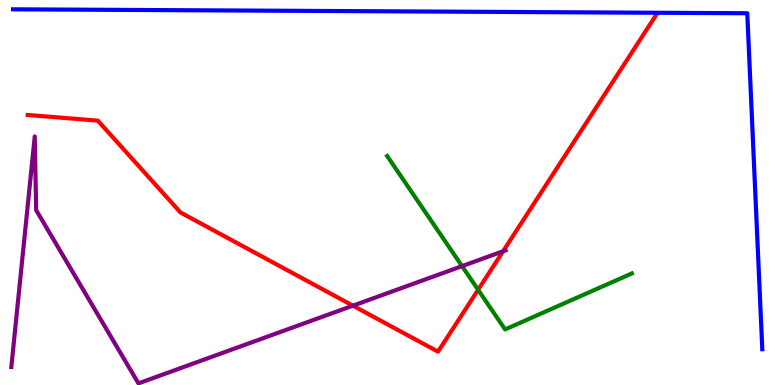[{'lines': ['blue', 'red'], 'intersections': []}, {'lines': ['green', 'red'], 'intersections': [{'x': 6.17, 'y': 2.47}]}, {'lines': ['purple', 'red'], 'intersections': [{'x': 4.55, 'y': 2.06}, {'x': 6.49, 'y': 3.47}]}, {'lines': ['blue', 'green'], 'intersections': []}, {'lines': ['blue', 'purple'], 'intersections': []}, {'lines': ['green', 'purple'], 'intersections': [{'x': 5.96, 'y': 3.09}]}]